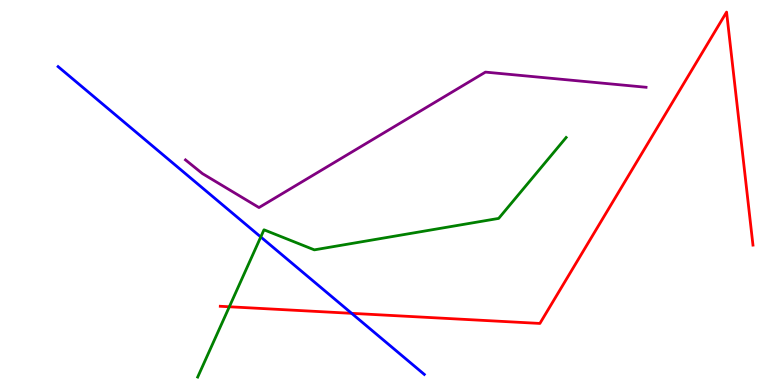[{'lines': ['blue', 'red'], 'intersections': [{'x': 4.54, 'y': 1.86}]}, {'lines': ['green', 'red'], 'intersections': [{'x': 2.96, 'y': 2.03}]}, {'lines': ['purple', 'red'], 'intersections': []}, {'lines': ['blue', 'green'], 'intersections': [{'x': 3.36, 'y': 3.85}]}, {'lines': ['blue', 'purple'], 'intersections': []}, {'lines': ['green', 'purple'], 'intersections': []}]